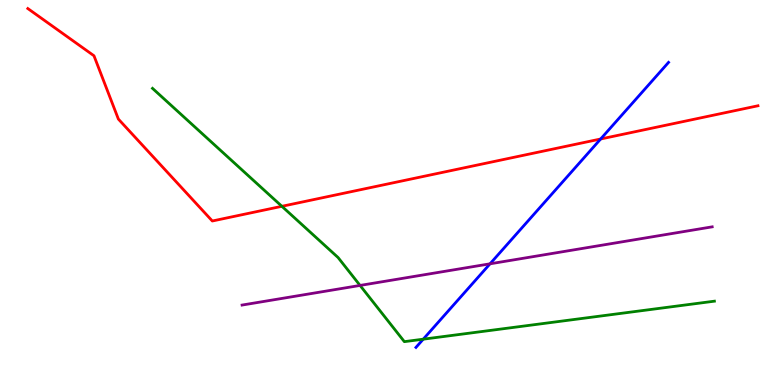[{'lines': ['blue', 'red'], 'intersections': [{'x': 7.75, 'y': 6.39}]}, {'lines': ['green', 'red'], 'intersections': [{'x': 3.64, 'y': 4.64}]}, {'lines': ['purple', 'red'], 'intersections': []}, {'lines': ['blue', 'green'], 'intersections': [{'x': 5.46, 'y': 1.19}]}, {'lines': ['blue', 'purple'], 'intersections': [{'x': 6.32, 'y': 3.15}]}, {'lines': ['green', 'purple'], 'intersections': [{'x': 4.65, 'y': 2.59}]}]